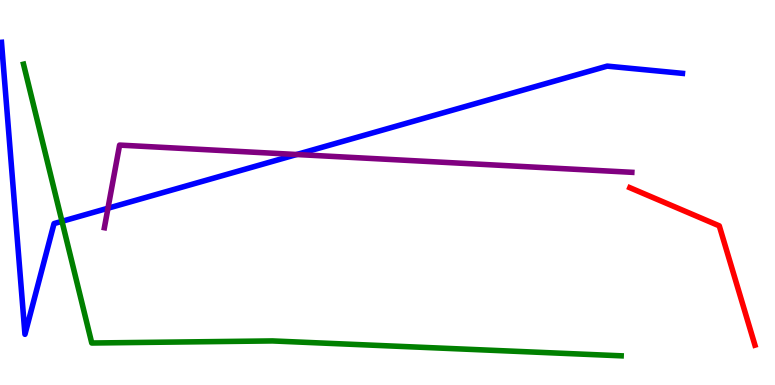[{'lines': ['blue', 'red'], 'intersections': []}, {'lines': ['green', 'red'], 'intersections': []}, {'lines': ['purple', 'red'], 'intersections': []}, {'lines': ['blue', 'green'], 'intersections': [{'x': 0.8, 'y': 4.25}]}, {'lines': ['blue', 'purple'], 'intersections': [{'x': 1.39, 'y': 4.59}, {'x': 3.83, 'y': 5.99}]}, {'lines': ['green', 'purple'], 'intersections': []}]